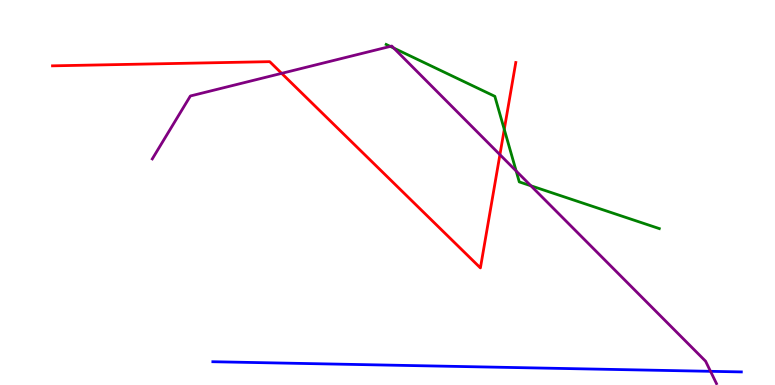[{'lines': ['blue', 'red'], 'intersections': []}, {'lines': ['green', 'red'], 'intersections': [{'x': 6.51, 'y': 6.64}]}, {'lines': ['purple', 'red'], 'intersections': [{'x': 3.63, 'y': 8.09}, {'x': 6.45, 'y': 5.98}]}, {'lines': ['blue', 'green'], 'intersections': []}, {'lines': ['blue', 'purple'], 'intersections': [{'x': 9.17, 'y': 0.355}]}, {'lines': ['green', 'purple'], 'intersections': [{'x': 5.04, 'y': 8.79}, {'x': 5.08, 'y': 8.75}, {'x': 6.66, 'y': 5.56}, {'x': 6.85, 'y': 5.17}]}]